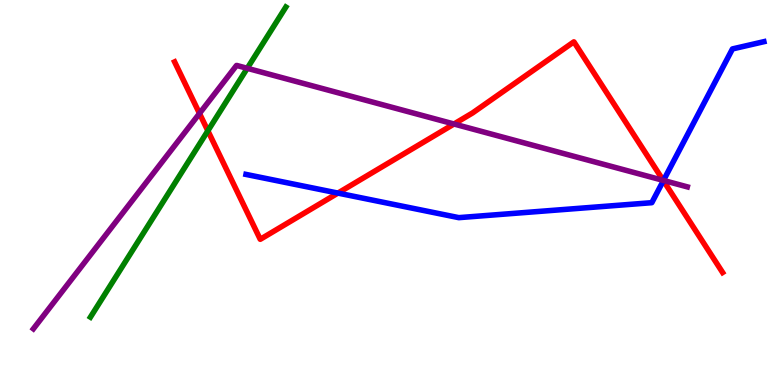[{'lines': ['blue', 'red'], 'intersections': [{'x': 4.36, 'y': 4.98}, {'x': 8.56, 'y': 5.31}]}, {'lines': ['green', 'red'], 'intersections': [{'x': 2.68, 'y': 6.6}]}, {'lines': ['purple', 'red'], 'intersections': [{'x': 2.57, 'y': 7.05}, {'x': 5.86, 'y': 6.78}, {'x': 8.56, 'y': 5.32}]}, {'lines': ['blue', 'green'], 'intersections': []}, {'lines': ['blue', 'purple'], 'intersections': [{'x': 8.56, 'y': 5.31}]}, {'lines': ['green', 'purple'], 'intersections': [{'x': 3.19, 'y': 8.23}]}]